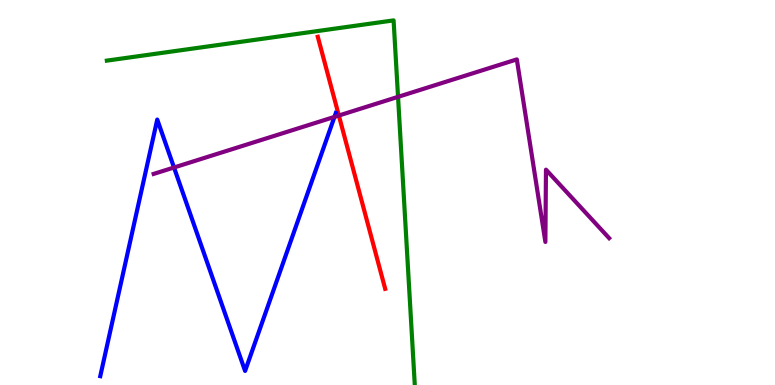[{'lines': ['blue', 'red'], 'intersections': []}, {'lines': ['green', 'red'], 'intersections': []}, {'lines': ['purple', 'red'], 'intersections': [{'x': 4.37, 'y': 7.0}]}, {'lines': ['blue', 'green'], 'intersections': []}, {'lines': ['blue', 'purple'], 'intersections': [{'x': 2.25, 'y': 5.65}, {'x': 4.32, 'y': 6.96}]}, {'lines': ['green', 'purple'], 'intersections': [{'x': 5.14, 'y': 7.48}]}]